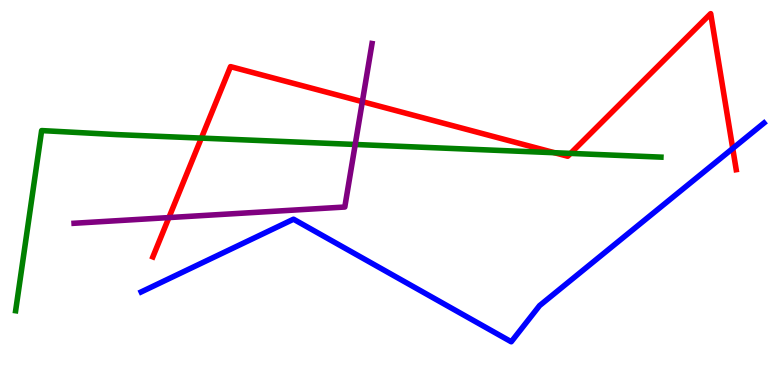[{'lines': ['blue', 'red'], 'intersections': [{'x': 9.45, 'y': 6.14}]}, {'lines': ['green', 'red'], 'intersections': [{'x': 2.6, 'y': 6.41}, {'x': 7.15, 'y': 6.03}, {'x': 7.36, 'y': 6.02}]}, {'lines': ['purple', 'red'], 'intersections': [{'x': 2.18, 'y': 4.35}, {'x': 4.68, 'y': 7.36}]}, {'lines': ['blue', 'green'], 'intersections': []}, {'lines': ['blue', 'purple'], 'intersections': []}, {'lines': ['green', 'purple'], 'intersections': [{'x': 4.58, 'y': 6.25}]}]